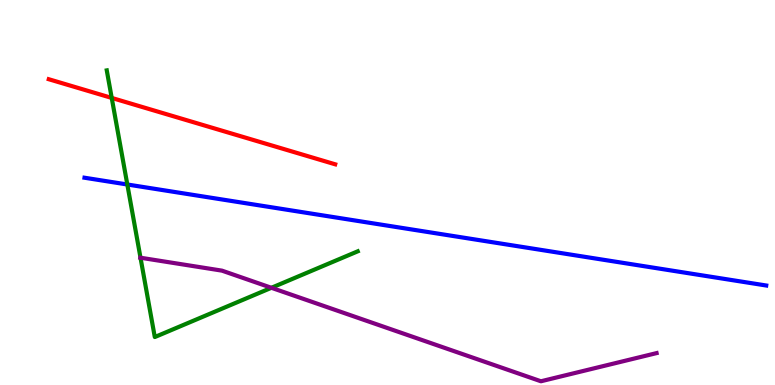[{'lines': ['blue', 'red'], 'intersections': []}, {'lines': ['green', 'red'], 'intersections': [{'x': 1.44, 'y': 7.46}]}, {'lines': ['purple', 'red'], 'intersections': []}, {'lines': ['blue', 'green'], 'intersections': [{'x': 1.64, 'y': 5.21}]}, {'lines': ['blue', 'purple'], 'intersections': []}, {'lines': ['green', 'purple'], 'intersections': [{'x': 1.81, 'y': 3.31}, {'x': 3.5, 'y': 2.53}]}]